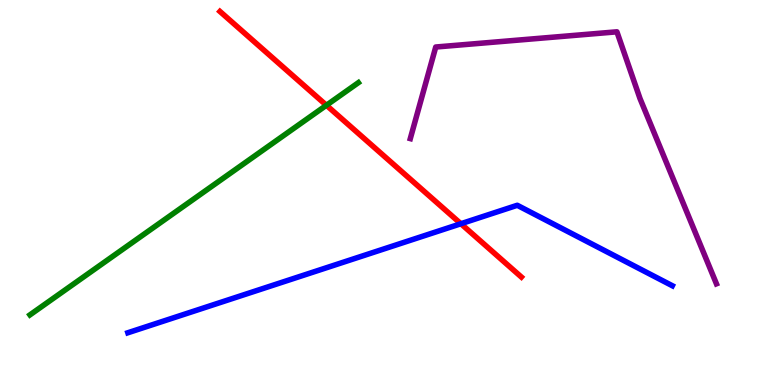[{'lines': ['blue', 'red'], 'intersections': [{'x': 5.95, 'y': 4.19}]}, {'lines': ['green', 'red'], 'intersections': [{'x': 4.21, 'y': 7.27}]}, {'lines': ['purple', 'red'], 'intersections': []}, {'lines': ['blue', 'green'], 'intersections': []}, {'lines': ['blue', 'purple'], 'intersections': []}, {'lines': ['green', 'purple'], 'intersections': []}]